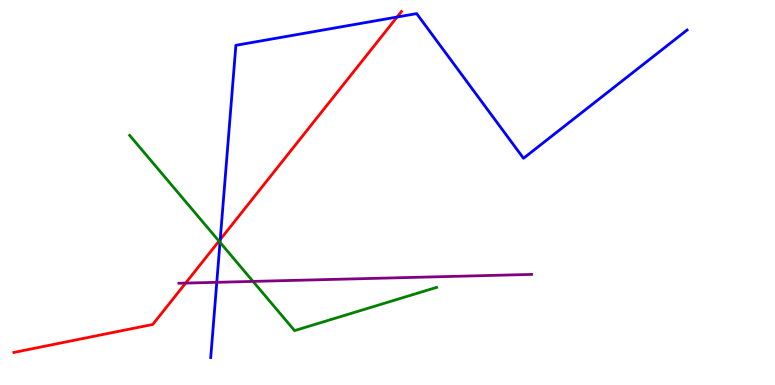[{'lines': ['blue', 'red'], 'intersections': [{'x': 2.84, 'y': 3.78}, {'x': 5.12, 'y': 9.56}]}, {'lines': ['green', 'red'], 'intersections': [{'x': 2.83, 'y': 3.74}]}, {'lines': ['purple', 'red'], 'intersections': [{'x': 2.39, 'y': 2.65}]}, {'lines': ['blue', 'green'], 'intersections': [{'x': 2.84, 'y': 3.71}]}, {'lines': ['blue', 'purple'], 'intersections': [{'x': 2.8, 'y': 2.67}]}, {'lines': ['green', 'purple'], 'intersections': [{'x': 3.26, 'y': 2.69}]}]